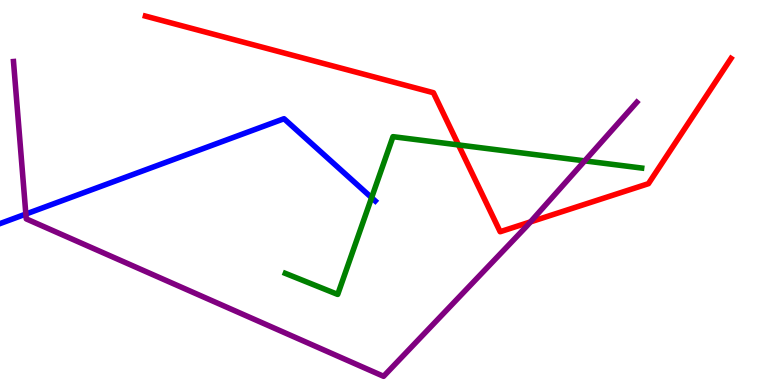[{'lines': ['blue', 'red'], 'intersections': []}, {'lines': ['green', 'red'], 'intersections': [{'x': 5.92, 'y': 6.24}]}, {'lines': ['purple', 'red'], 'intersections': [{'x': 6.84, 'y': 4.24}]}, {'lines': ['blue', 'green'], 'intersections': [{'x': 4.8, 'y': 4.87}]}, {'lines': ['blue', 'purple'], 'intersections': [{'x': 0.334, 'y': 4.44}]}, {'lines': ['green', 'purple'], 'intersections': [{'x': 7.54, 'y': 5.82}]}]